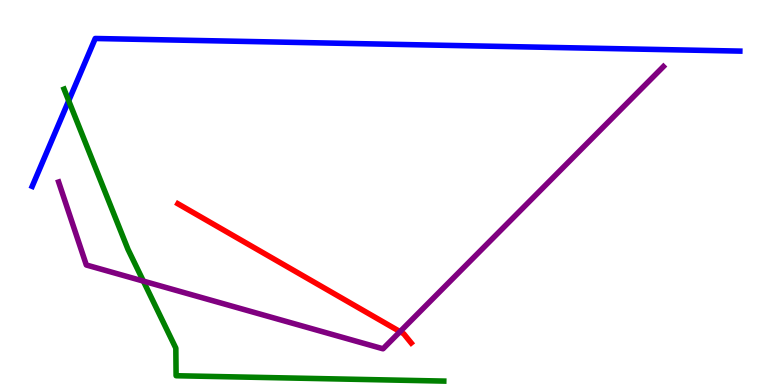[{'lines': ['blue', 'red'], 'intersections': []}, {'lines': ['green', 'red'], 'intersections': []}, {'lines': ['purple', 'red'], 'intersections': [{'x': 5.16, 'y': 1.39}]}, {'lines': ['blue', 'green'], 'intersections': [{'x': 0.886, 'y': 7.38}]}, {'lines': ['blue', 'purple'], 'intersections': []}, {'lines': ['green', 'purple'], 'intersections': [{'x': 1.85, 'y': 2.7}]}]